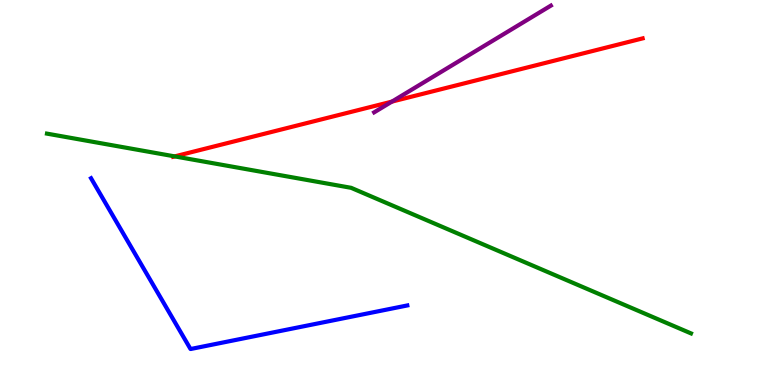[{'lines': ['blue', 'red'], 'intersections': []}, {'lines': ['green', 'red'], 'intersections': [{'x': 2.25, 'y': 5.94}]}, {'lines': ['purple', 'red'], 'intersections': [{'x': 5.06, 'y': 7.36}]}, {'lines': ['blue', 'green'], 'intersections': []}, {'lines': ['blue', 'purple'], 'intersections': []}, {'lines': ['green', 'purple'], 'intersections': []}]